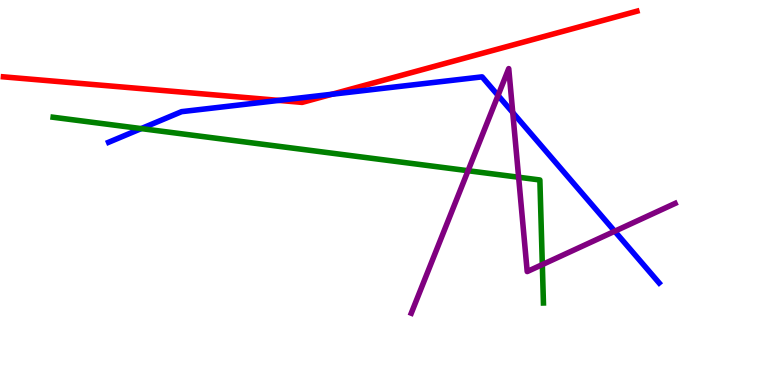[{'lines': ['blue', 'red'], 'intersections': [{'x': 3.6, 'y': 7.39}, {'x': 4.28, 'y': 7.55}]}, {'lines': ['green', 'red'], 'intersections': []}, {'lines': ['purple', 'red'], 'intersections': []}, {'lines': ['blue', 'green'], 'intersections': [{'x': 1.82, 'y': 6.66}]}, {'lines': ['blue', 'purple'], 'intersections': [{'x': 6.43, 'y': 7.52}, {'x': 6.62, 'y': 7.08}, {'x': 7.93, 'y': 3.99}]}, {'lines': ['green', 'purple'], 'intersections': [{'x': 6.04, 'y': 5.57}, {'x': 6.69, 'y': 5.4}, {'x': 7.0, 'y': 3.13}]}]